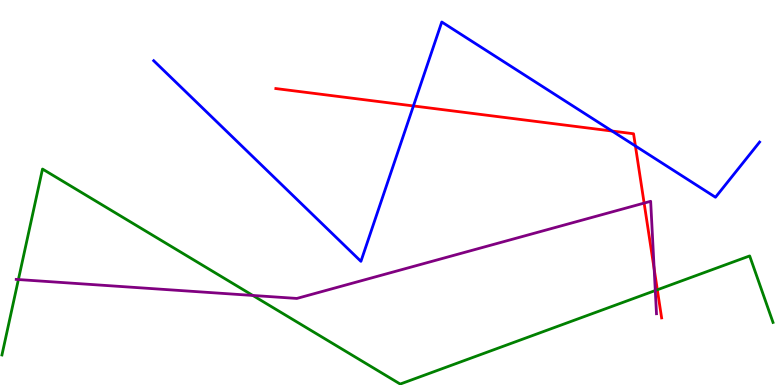[{'lines': ['blue', 'red'], 'intersections': [{'x': 5.33, 'y': 7.25}, {'x': 7.9, 'y': 6.6}, {'x': 8.2, 'y': 6.21}]}, {'lines': ['green', 'red'], 'intersections': [{'x': 8.48, 'y': 2.47}]}, {'lines': ['purple', 'red'], 'intersections': [{'x': 8.31, 'y': 4.72}, {'x': 8.44, 'y': 3.01}]}, {'lines': ['blue', 'green'], 'intersections': []}, {'lines': ['blue', 'purple'], 'intersections': []}, {'lines': ['green', 'purple'], 'intersections': [{'x': 0.237, 'y': 2.74}, {'x': 3.26, 'y': 2.33}, {'x': 8.46, 'y': 2.45}]}]